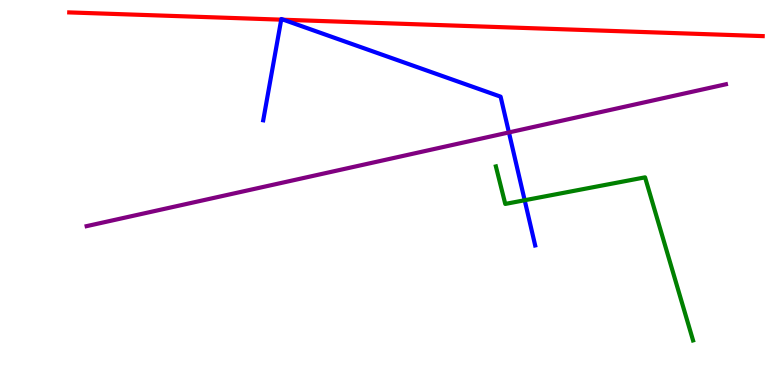[{'lines': ['blue', 'red'], 'intersections': [{'x': 3.63, 'y': 9.49}, {'x': 3.66, 'y': 9.49}]}, {'lines': ['green', 'red'], 'intersections': []}, {'lines': ['purple', 'red'], 'intersections': []}, {'lines': ['blue', 'green'], 'intersections': [{'x': 6.77, 'y': 4.8}]}, {'lines': ['blue', 'purple'], 'intersections': [{'x': 6.57, 'y': 6.56}]}, {'lines': ['green', 'purple'], 'intersections': []}]